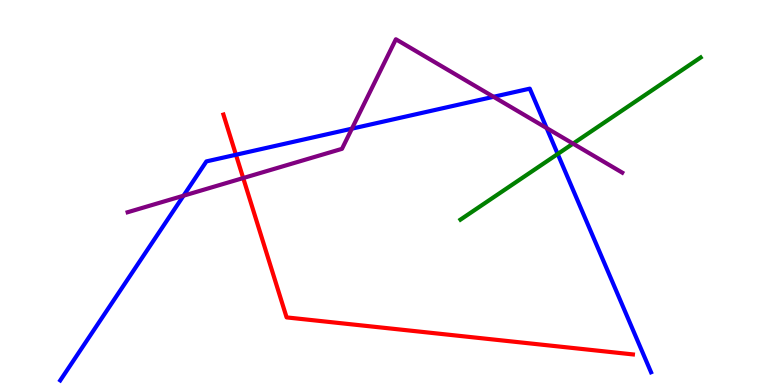[{'lines': ['blue', 'red'], 'intersections': [{'x': 3.04, 'y': 5.98}]}, {'lines': ['green', 'red'], 'intersections': []}, {'lines': ['purple', 'red'], 'intersections': [{'x': 3.14, 'y': 5.38}]}, {'lines': ['blue', 'green'], 'intersections': [{'x': 7.2, 'y': 6.0}]}, {'lines': ['blue', 'purple'], 'intersections': [{'x': 2.37, 'y': 4.92}, {'x': 4.54, 'y': 6.66}, {'x': 6.37, 'y': 7.49}, {'x': 7.05, 'y': 6.67}]}, {'lines': ['green', 'purple'], 'intersections': [{'x': 7.39, 'y': 6.27}]}]